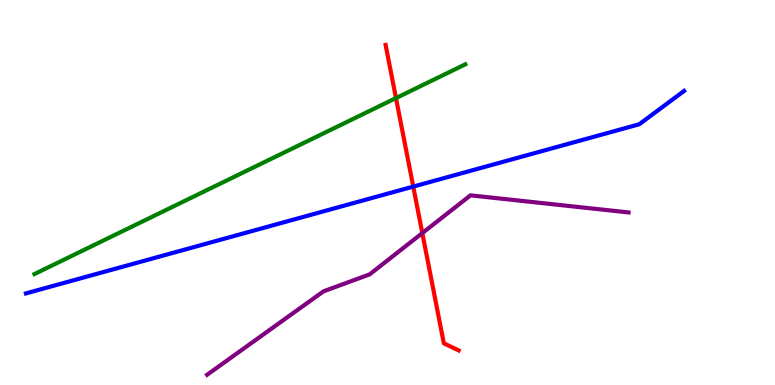[{'lines': ['blue', 'red'], 'intersections': [{'x': 5.33, 'y': 5.15}]}, {'lines': ['green', 'red'], 'intersections': [{'x': 5.11, 'y': 7.45}]}, {'lines': ['purple', 'red'], 'intersections': [{'x': 5.45, 'y': 3.95}]}, {'lines': ['blue', 'green'], 'intersections': []}, {'lines': ['blue', 'purple'], 'intersections': []}, {'lines': ['green', 'purple'], 'intersections': []}]